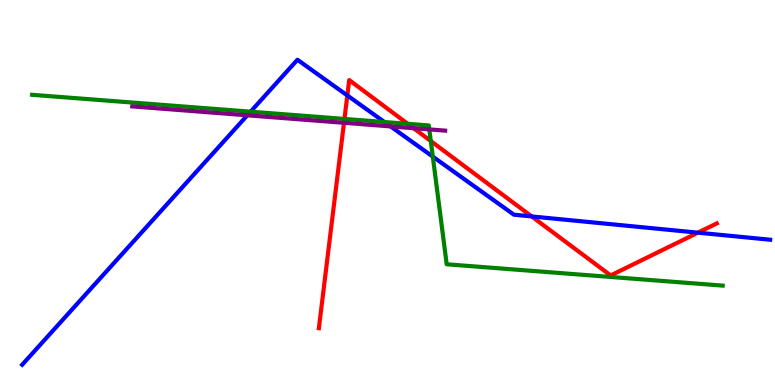[{'lines': ['blue', 'red'], 'intersections': [{'x': 4.48, 'y': 7.52}, {'x': 6.86, 'y': 4.38}, {'x': 9.01, 'y': 3.96}]}, {'lines': ['green', 'red'], 'intersections': [{'x': 4.44, 'y': 6.91}, {'x': 5.26, 'y': 6.78}, {'x': 5.56, 'y': 6.34}]}, {'lines': ['purple', 'red'], 'intersections': [{'x': 4.44, 'y': 6.81}, {'x': 5.34, 'y': 6.67}]}, {'lines': ['blue', 'green'], 'intersections': [{'x': 3.23, 'y': 7.1}, {'x': 4.96, 'y': 6.83}, {'x': 5.58, 'y': 5.93}]}, {'lines': ['blue', 'purple'], 'intersections': [{'x': 3.19, 'y': 7.0}, {'x': 5.04, 'y': 6.72}]}, {'lines': ['green', 'purple'], 'intersections': [{'x': 5.54, 'y': 6.64}]}]